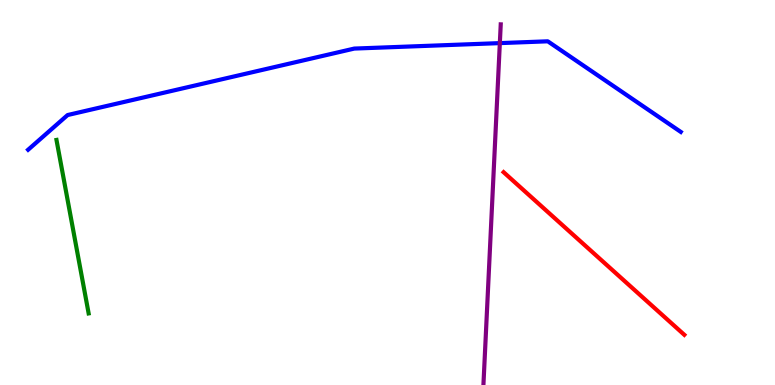[{'lines': ['blue', 'red'], 'intersections': []}, {'lines': ['green', 'red'], 'intersections': []}, {'lines': ['purple', 'red'], 'intersections': []}, {'lines': ['blue', 'green'], 'intersections': []}, {'lines': ['blue', 'purple'], 'intersections': [{'x': 6.45, 'y': 8.88}]}, {'lines': ['green', 'purple'], 'intersections': []}]